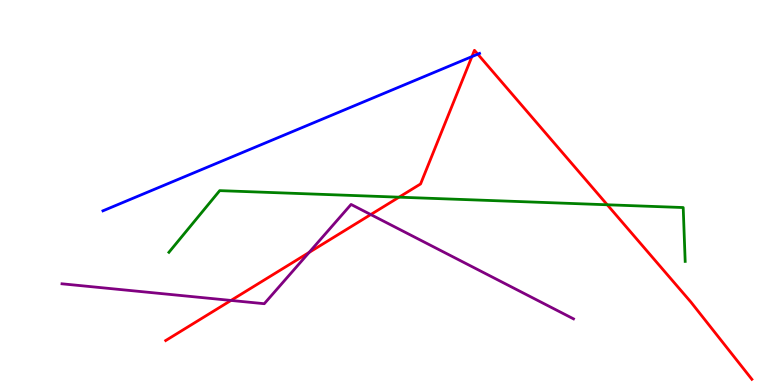[{'lines': ['blue', 'red'], 'intersections': [{'x': 6.09, 'y': 8.53}, {'x': 6.16, 'y': 8.59}]}, {'lines': ['green', 'red'], 'intersections': [{'x': 5.15, 'y': 4.88}, {'x': 7.84, 'y': 4.68}]}, {'lines': ['purple', 'red'], 'intersections': [{'x': 2.98, 'y': 2.2}, {'x': 3.99, 'y': 3.44}, {'x': 4.78, 'y': 4.43}]}, {'lines': ['blue', 'green'], 'intersections': []}, {'lines': ['blue', 'purple'], 'intersections': []}, {'lines': ['green', 'purple'], 'intersections': []}]